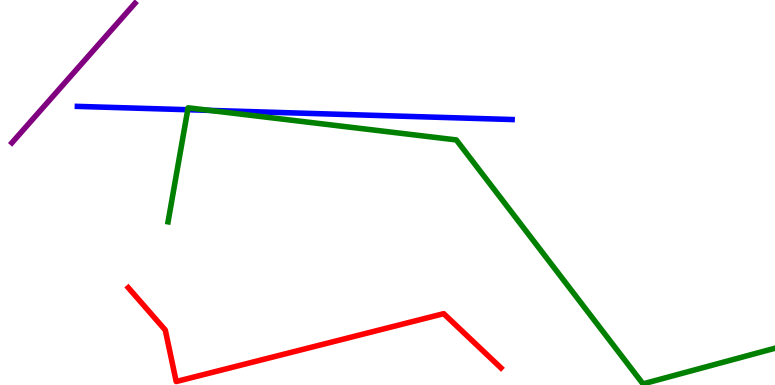[{'lines': ['blue', 'red'], 'intersections': []}, {'lines': ['green', 'red'], 'intersections': []}, {'lines': ['purple', 'red'], 'intersections': []}, {'lines': ['blue', 'green'], 'intersections': [{'x': 2.42, 'y': 7.15}, {'x': 2.7, 'y': 7.13}]}, {'lines': ['blue', 'purple'], 'intersections': []}, {'lines': ['green', 'purple'], 'intersections': []}]